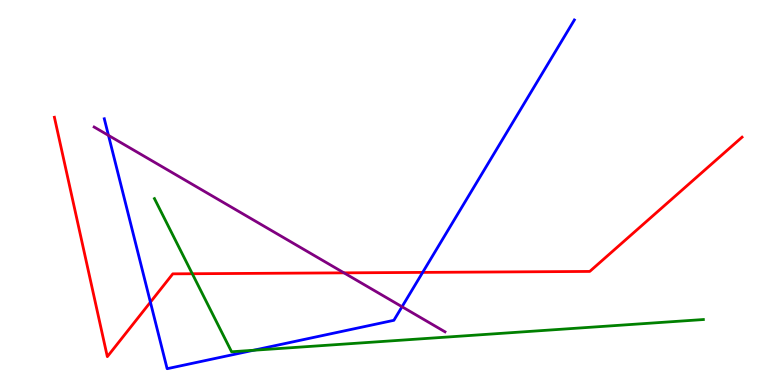[{'lines': ['blue', 'red'], 'intersections': [{'x': 1.94, 'y': 2.15}, {'x': 5.45, 'y': 2.92}]}, {'lines': ['green', 'red'], 'intersections': [{'x': 2.48, 'y': 2.89}]}, {'lines': ['purple', 'red'], 'intersections': [{'x': 4.44, 'y': 2.91}]}, {'lines': ['blue', 'green'], 'intersections': [{'x': 3.27, 'y': 0.902}]}, {'lines': ['blue', 'purple'], 'intersections': [{'x': 1.4, 'y': 6.48}, {'x': 5.19, 'y': 2.03}]}, {'lines': ['green', 'purple'], 'intersections': []}]